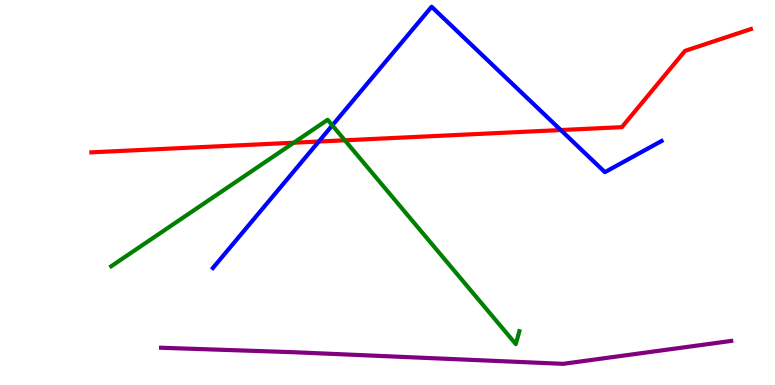[{'lines': ['blue', 'red'], 'intersections': [{'x': 4.11, 'y': 6.32}, {'x': 7.24, 'y': 6.62}]}, {'lines': ['green', 'red'], 'intersections': [{'x': 3.79, 'y': 6.29}, {'x': 4.45, 'y': 6.36}]}, {'lines': ['purple', 'red'], 'intersections': []}, {'lines': ['blue', 'green'], 'intersections': [{'x': 4.29, 'y': 6.74}]}, {'lines': ['blue', 'purple'], 'intersections': []}, {'lines': ['green', 'purple'], 'intersections': []}]